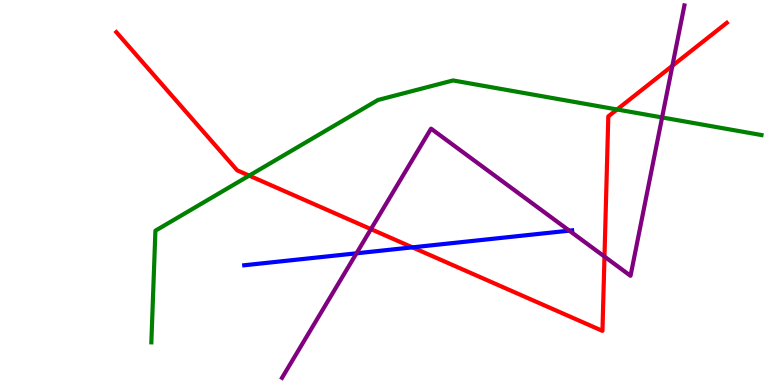[{'lines': ['blue', 'red'], 'intersections': [{'x': 5.32, 'y': 3.58}]}, {'lines': ['green', 'red'], 'intersections': [{'x': 3.22, 'y': 5.44}, {'x': 7.96, 'y': 7.16}]}, {'lines': ['purple', 'red'], 'intersections': [{'x': 4.79, 'y': 4.05}, {'x': 7.8, 'y': 3.34}, {'x': 8.68, 'y': 8.29}]}, {'lines': ['blue', 'green'], 'intersections': []}, {'lines': ['blue', 'purple'], 'intersections': [{'x': 4.6, 'y': 3.42}, {'x': 7.35, 'y': 4.01}]}, {'lines': ['green', 'purple'], 'intersections': [{'x': 8.54, 'y': 6.95}]}]